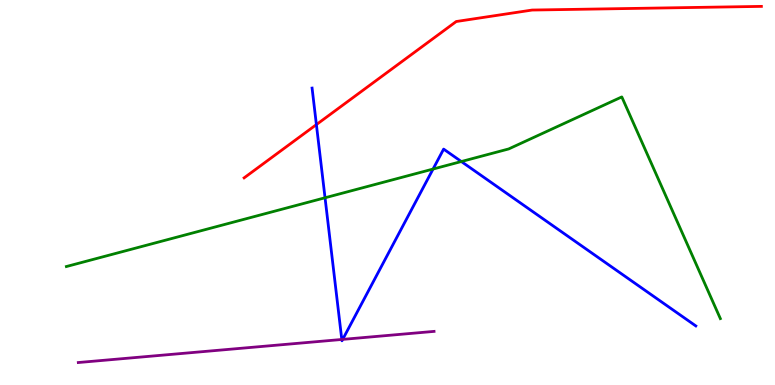[{'lines': ['blue', 'red'], 'intersections': [{'x': 4.08, 'y': 6.76}]}, {'lines': ['green', 'red'], 'intersections': []}, {'lines': ['purple', 'red'], 'intersections': []}, {'lines': ['blue', 'green'], 'intersections': [{'x': 4.19, 'y': 4.86}, {'x': 5.59, 'y': 5.61}, {'x': 5.95, 'y': 5.8}]}, {'lines': ['blue', 'purple'], 'intersections': [{'x': 4.41, 'y': 1.18}, {'x': 4.42, 'y': 1.18}]}, {'lines': ['green', 'purple'], 'intersections': []}]